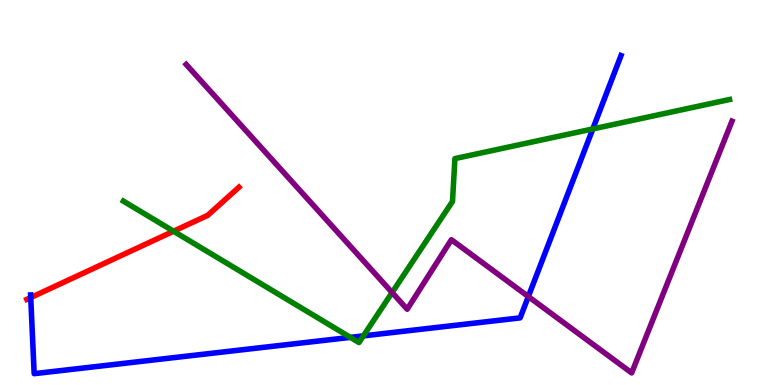[{'lines': ['blue', 'red'], 'intersections': [{'x': 0.397, 'y': 2.27}]}, {'lines': ['green', 'red'], 'intersections': [{'x': 2.24, 'y': 3.99}]}, {'lines': ['purple', 'red'], 'intersections': []}, {'lines': ['blue', 'green'], 'intersections': [{'x': 4.52, 'y': 1.24}, {'x': 4.69, 'y': 1.28}, {'x': 7.65, 'y': 6.65}]}, {'lines': ['blue', 'purple'], 'intersections': [{'x': 6.82, 'y': 2.3}]}, {'lines': ['green', 'purple'], 'intersections': [{'x': 5.06, 'y': 2.4}]}]